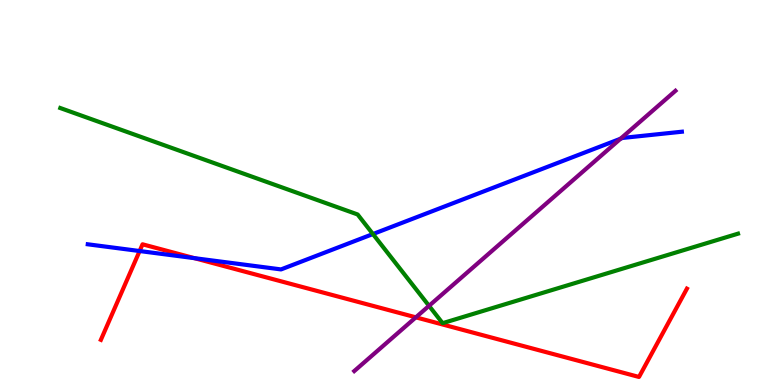[{'lines': ['blue', 'red'], 'intersections': [{'x': 1.8, 'y': 3.48}, {'x': 2.51, 'y': 3.29}]}, {'lines': ['green', 'red'], 'intersections': []}, {'lines': ['purple', 'red'], 'intersections': [{'x': 5.37, 'y': 1.76}]}, {'lines': ['blue', 'green'], 'intersections': [{'x': 4.81, 'y': 3.92}]}, {'lines': ['blue', 'purple'], 'intersections': [{'x': 8.01, 'y': 6.4}]}, {'lines': ['green', 'purple'], 'intersections': [{'x': 5.54, 'y': 2.06}]}]